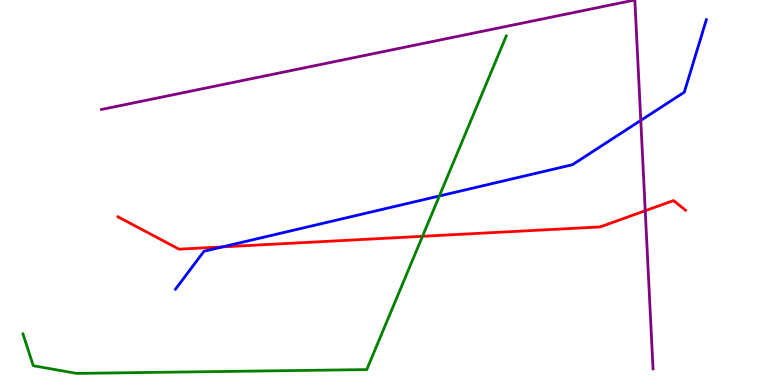[{'lines': ['blue', 'red'], 'intersections': [{'x': 2.87, 'y': 3.59}]}, {'lines': ['green', 'red'], 'intersections': [{'x': 5.45, 'y': 3.86}]}, {'lines': ['purple', 'red'], 'intersections': [{'x': 8.33, 'y': 4.53}]}, {'lines': ['blue', 'green'], 'intersections': [{'x': 5.67, 'y': 4.91}]}, {'lines': ['blue', 'purple'], 'intersections': [{'x': 8.27, 'y': 6.87}]}, {'lines': ['green', 'purple'], 'intersections': []}]